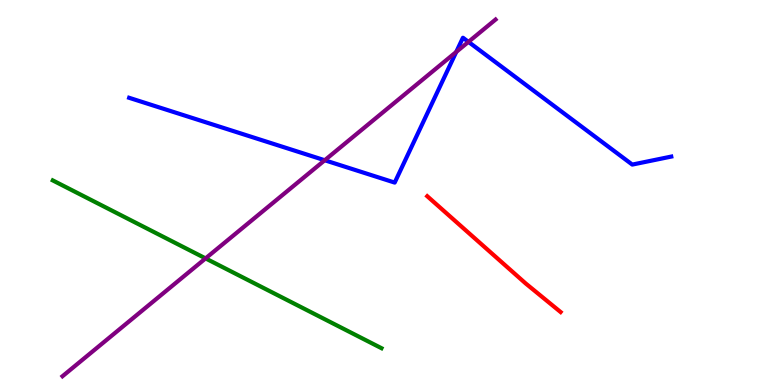[{'lines': ['blue', 'red'], 'intersections': []}, {'lines': ['green', 'red'], 'intersections': []}, {'lines': ['purple', 'red'], 'intersections': []}, {'lines': ['blue', 'green'], 'intersections': []}, {'lines': ['blue', 'purple'], 'intersections': [{'x': 4.19, 'y': 5.84}, {'x': 5.89, 'y': 8.65}, {'x': 6.04, 'y': 8.91}]}, {'lines': ['green', 'purple'], 'intersections': [{'x': 2.65, 'y': 3.29}]}]